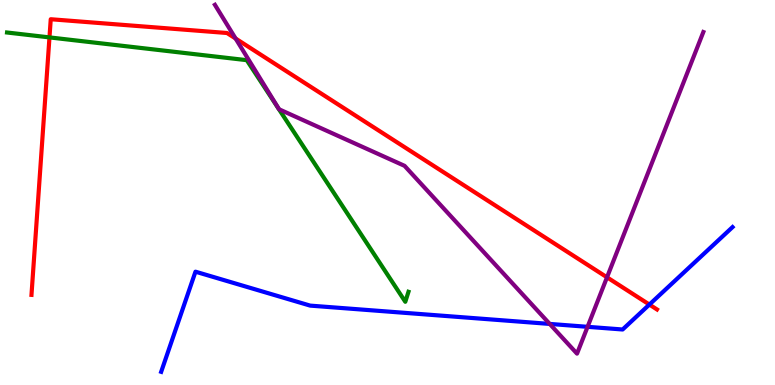[{'lines': ['blue', 'red'], 'intersections': [{'x': 8.38, 'y': 2.09}]}, {'lines': ['green', 'red'], 'intersections': [{'x': 0.638, 'y': 9.03}]}, {'lines': ['purple', 'red'], 'intersections': [{'x': 3.04, 'y': 9.0}, {'x': 7.83, 'y': 2.8}]}, {'lines': ['blue', 'green'], 'intersections': []}, {'lines': ['blue', 'purple'], 'intersections': [{'x': 7.09, 'y': 1.59}, {'x': 7.58, 'y': 1.51}]}, {'lines': ['green', 'purple'], 'intersections': []}]